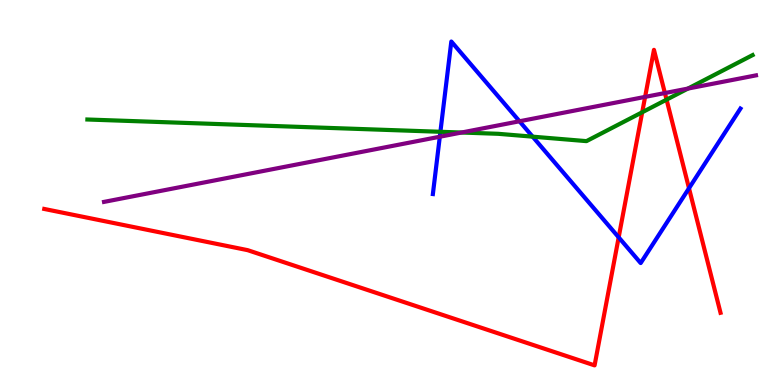[{'lines': ['blue', 'red'], 'intersections': [{'x': 7.98, 'y': 3.84}, {'x': 8.89, 'y': 5.11}]}, {'lines': ['green', 'red'], 'intersections': [{'x': 8.29, 'y': 7.08}, {'x': 8.6, 'y': 7.41}]}, {'lines': ['purple', 'red'], 'intersections': [{'x': 8.32, 'y': 7.48}, {'x': 8.58, 'y': 7.58}]}, {'lines': ['blue', 'green'], 'intersections': [{'x': 5.68, 'y': 6.58}, {'x': 6.87, 'y': 6.45}]}, {'lines': ['blue', 'purple'], 'intersections': [{'x': 5.67, 'y': 6.45}, {'x': 6.7, 'y': 6.85}]}, {'lines': ['green', 'purple'], 'intersections': [{'x': 5.95, 'y': 6.56}, {'x': 8.88, 'y': 7.7}]}]